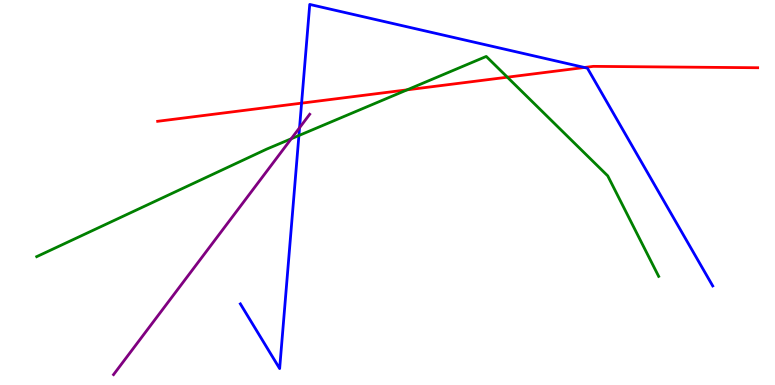[{'lines': ['blue', 'red'], 'intersections': [{'x': 3.89, 'y': 7.32}, {'x': 7.54, 'y': 8.25}]}, {'lines': ['green', 'red'], 'intersections': [{'x': 5.25, 'y': 7.67}, {'x': 6.55, 'y': 7.99}]}, {'lines': ['purple', 'red'], 'intersections': []}, {'lines': ['blue', 'green'], 'intersections': [{'x': 3.86, 'y': 6.48}]}, {'lines': ['blue', 'purple'], 'intersections': [{'x': 3.87, 'y': 6.68}]}, {'lines': ['green', 'purple'], 'intersections': [{'x': 3.76, 'y': 6.4}]}]